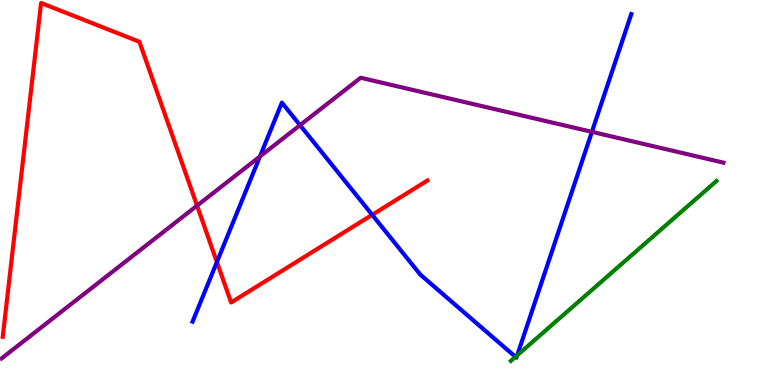[{'lines': ['blue', 'red'], 'intersections': [{'x': 2.8, 'y': 3.19}, {'x': 4.8, 'y': 4.42}]}, {'lines': ['green', 'red'], 'intersections': []}, {'lines': ['purple', 'red'], 'intersections': [{'x': 2.54, 'y': 4.66}]}, {'lines': ['blue', 'green'], 'intersections': [{'x': 6.65, 'y': 0.731}, {'x': 6.67, 'y': 0.77}]}, {'lines': ['blue', 'purple'], 'intersections': [{'x': 3.35, 'y': 5.93}, {'x': 3.87, 'y': 6.75}, {'x': 7.64, 'y': 6.58}]}, {'lines': ['green', 'purple'], 'intersections': []}]